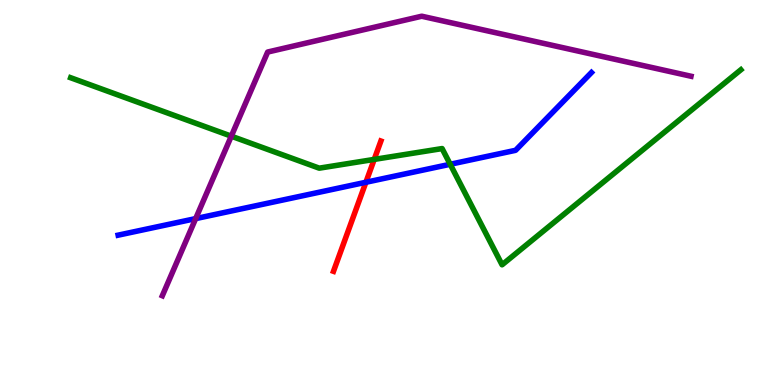[{'lines': ['blue', 'red'], 'intersections': [{'x': 4.72, 'y': 5.27}]}, {'lines': ['green', 'red'], 'intersections': [{'x': 4.83, 'y': 5.86}]}, {'lines': ['purple', 'red'], 'intersections': []}, {'lines': ['blue', 'green'], 'intersections': [{'x': 5.81, 'y': 5.73}]}, {'lines': ['blue', 'purple'], 'intersections': [{'x': 2.52, 'y': 4.32}]}, {'lines': ['green', 'purple'], 'intersections': [{'x': 2.98, 'y': 6.46}]}]